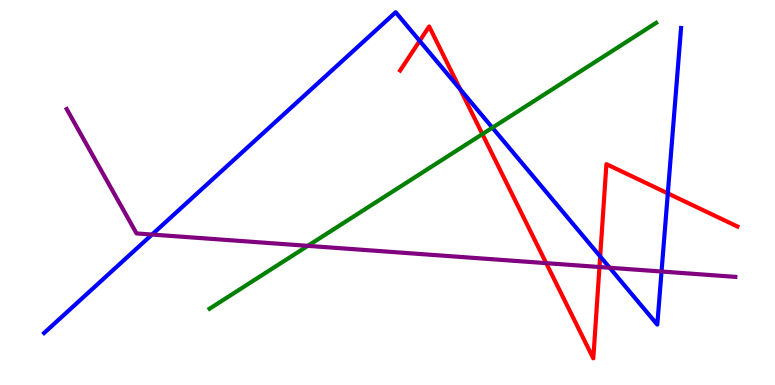[{'lines': ['blue', 'red'], 'intersections': [{'x': 5.42, 'y': 8.94}, {'x': 5.94, 'y': 7.68}, {'x': 7.74, 'y': 3.34}, {'x': 8.62, 'y': 4.98}]}, {'lines': ['green', 'red'], 'intersections': [{'x': 6.22, 'y': 6.52}]}, {'lines': ['purple', 'red'], 'intersections': [{'x': 7.05, 'y': 3.16}, {'x': 7.74, 'y': 3.06}]}, {'lines': ['blue', 'green'], 'intersections': [{'x': 6.35, 'y': 6.68}]}, {'lines': ['blue', 'purple'], 'intersections': [{'x': 1.96, 'y': 3.91}, {'x': 7.87, 'y': 3.05}, {'x': 8.54, 'y': 2.95}]}, {'lines': ['green', 'purple'], 'intersections': [{'x': 3.97, 'y': 3.61}]}]